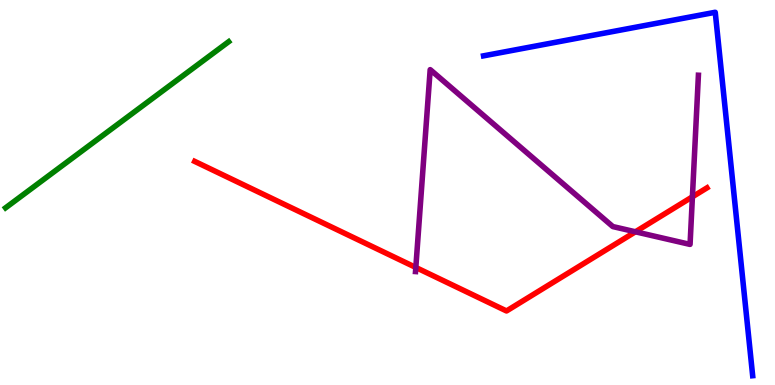[{'lines': ['blue', 'red'], 'intersections': []}, {'lines': ['green', 'red'], 'intersections': []}, {'lines': ['purple', 'red'], 'intersections': [{'x': 5.37, 'y': 3.05}, {'x': 8.2, 'y': 3.98}, {'x': 8.93, 'y': 4.89}]}, {'lines': ['blue', 'green'], 'intersections': []}, {'lines': ['blue', 'purple'], 'intersections': []}, {'lines': ['green', 'purple'], 'intersections': []}]